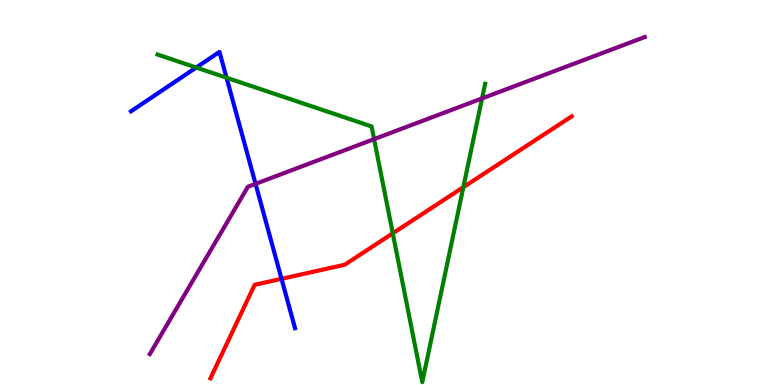[{'lines': ['blue', 'red'], 'intersections': [{'x': 3.63, 'y': 2.76}]}, {'lines': ['green', 'red'], 'intersections': [{'x': 5.07, 'y': 3.94}, {'x': 5.98, 'y': 5.14}]}, {'lines': ['purple', 'red'], 'intersections': []}, {'lines': ['blue', 'green'], 'intersections': [{'x': 2.53, 'y': 8.25}, {'x': 2.92, 'y': 7.98}]}, {'lines': ['blue', 'purple'], 'intersections': [{'x': 3.3, 'y': 5.22}]}, {'lines': ['green', 'purple'], 'intersections': [{'x': 4.83, 'y': 6.39}, {'x': 6.22, 'y': 7.44}]}]